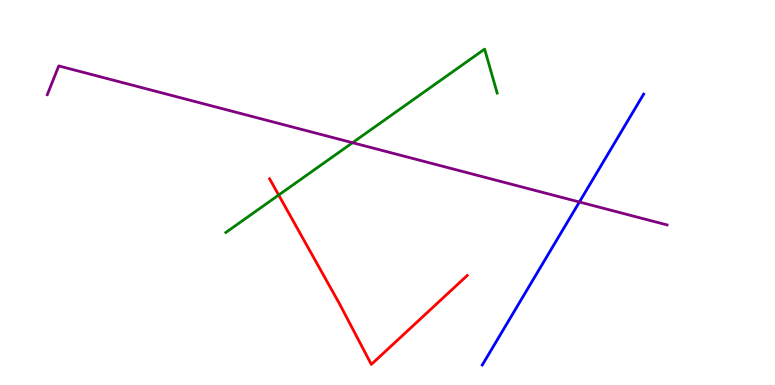[{'lines': ['blue', 'red'], 'intersections': []}, {'lines': ['green', 'red'], 'intersections': [{'x': 3.6, 'y': 4.93}]}, {'lines': ['purple', 'red'], 'intersections': []}, {'lines': ['blue', 'green'], 'intersections': []}, {'lines': ['blue', 'purple'], 'intersections': [{'x': 7.48, 'y': 4.75}]}, {'lines': ['green', 'purple'], 'intersections': [{'x': 4.55, 'y': 6.29}]}]